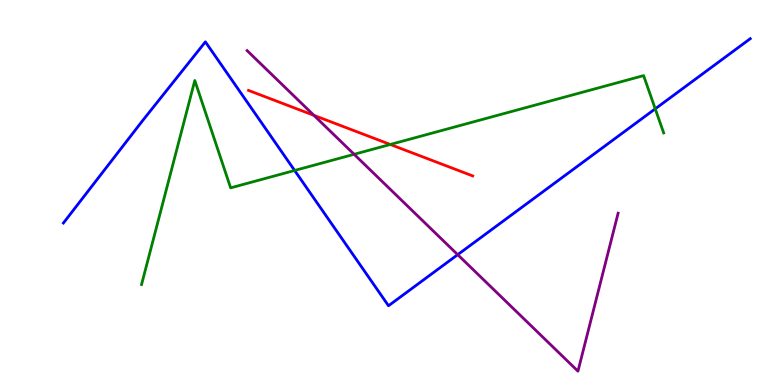[{'lines': ['blue', 'red'], 'intersections': []}, {'lines': ['green', 'red'], 'intersections': [{'x': 5.04, 'y': 6.25}]}, {'lines': ['purple', 'red'], 'intersections': [{'x': 4.05, 'y': 7.0}]}, {'lines': ['blue', 'green'], 'intersections': [{'x': 3.8, 'y': 5.57}, {'x': 8.45, 'y': 7.17}]}, {'lines': ['blue', 'purple'], 'intersections': [{'x': 5.91, 'y': 3.39}]}, {'lines': ['green', 'purple'], 'intersections': [{'x': 4.57, 'y': 5.99}]}]